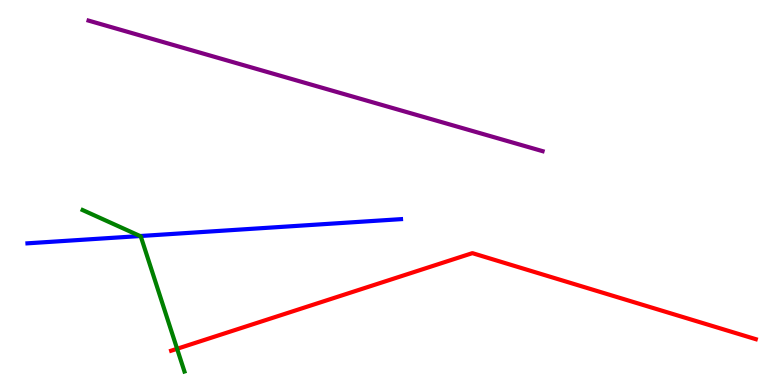[{'lines': ['blue', 'red'], 'intersections': []}, {'lines': ['green', 'red'], 'intersections': [{'x': 2.29, 'y': 0.941}]}, {'lines': ['purple', 'red'], 'intersections': []}, {'lines': ['blue', 'green'], 'intersections': [{'x': 1.81, 'y': 3.87}]}, {'lines': ['blue', 'purple'], 'intersections': []}, {'lines': ['green', 'purple'], 'intersections': []}]